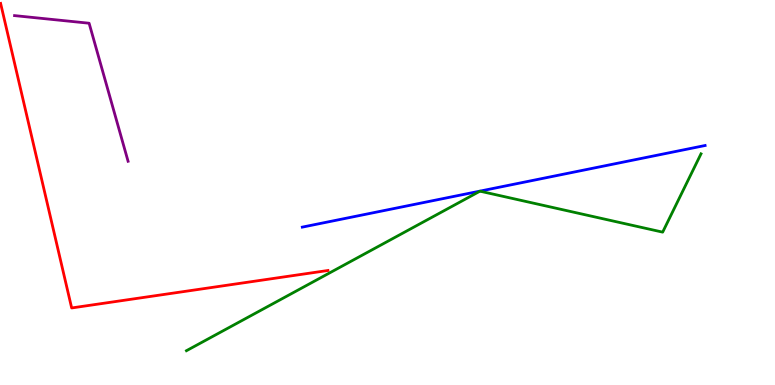[{'lines': ['blue', 'red'], 'intersections': []}, {'lines': ['green', 'red'], 'intersections': []}, {'lines': ['purple', 'red'], 'intersections': []}, {'lines': ['blue', 'green'], 'intersections': []}, {'lines': ['blue', 'purple'], 'intersections': []}, {'lines': ['green', 'purple'], 'intersections': []}]